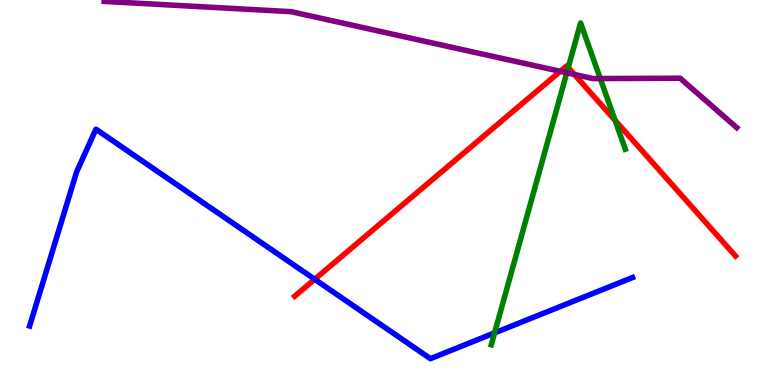[{'lines': ['blue', 'red'], 'intersections': [{'x': 4.06, 'y': 2.75}]}, {'lines': ['green', 'red'], 'intersections': [{'x': 7.33, 'y': 8.25}, {'x': 7.94, 'y': 6.88}]}, {'lines': ['purple', 'red'], 'intersections': [{'x': 7.23, 'y': 8.15}, {'x': 7.41, 'y': 8.07}]}, {'lines': ['blue', 'green'], 'intersections': [{'x': 6.38, 'y': 1.35}]}, {'lines': ['blue', 'purple'], 'intersections': []}, {'lines': ['green', 'purple'], 'intersections': [{'x': 7.31, 'y': 8.11}, {'x': 7.75, 'y': 7.96}]}]